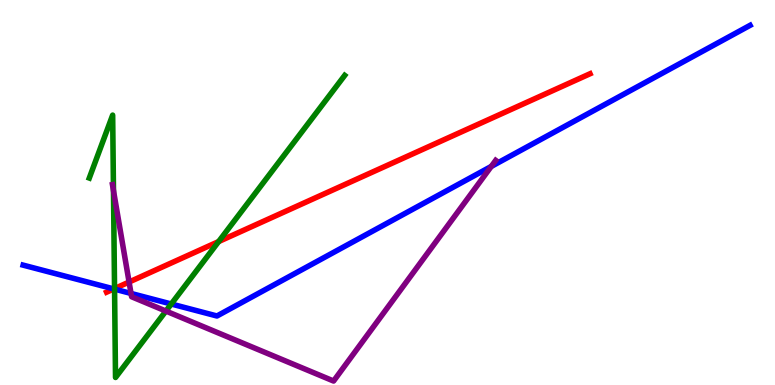[{'lines': ['blue', 'red'], 'intersections': [{'x': 1.47, 'y': 2.5}]}, {'lines': ['green', 'red'], 'intersections': [{'x': 1.48, 'y': 2.5}, {'x': 2.82, 'y': 3.73}]}, {'lines': ['purple', 'red'], 'intersections': [{'x': 1.67, 'y': 2.67}]}, {'lines': ['blue', 'green'], 'intersections': [{'x': 1.48, 'y': 2.49}, {'x': 2.21, 'y': 2.1}]}, {'lines': ['blue', 'purple'], 'intersections': [{'x': 1.69, 'y': 2.38}, {'x': 6.34, 'y': 5.68}]}, {'lines': ['green', 'purple'], 'intersections': [{'x': 1.46, 'y': 5.05}, {'x': 2.14, 'y': 1.92}]}]